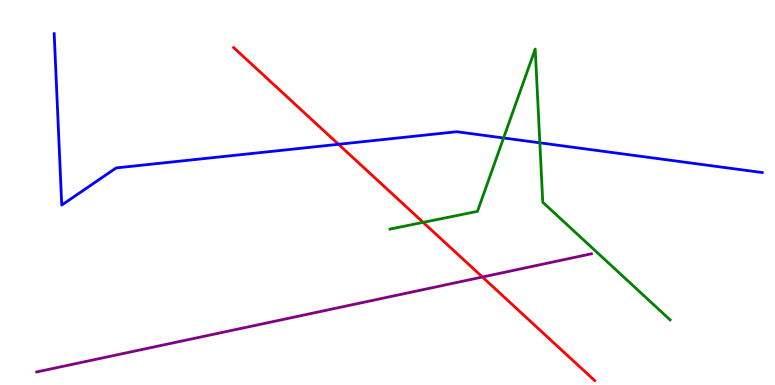[{'lines': ['blue', 'red'], 'intersections': [{'x': 4.37, 'y': 6.25}]}, {'lines': ['green', 'red'], 'intersections': [{'x': 5.46, 'y': 4.22}]}, {'lines': ['purple', 'red'], 'intersections': [{'x': 6.22, 'y': 2.8}]}, {'lines': ['blue', 'green'], 'intersections': [{'x': 6.5, 'y': 6.42}, {'x': 6.97, 'y': 6.29}]}, {'lines': ['blue', 'purple'], 'intersections': []}, {'lines': ['green', 'purple'], 'intersections': []}]